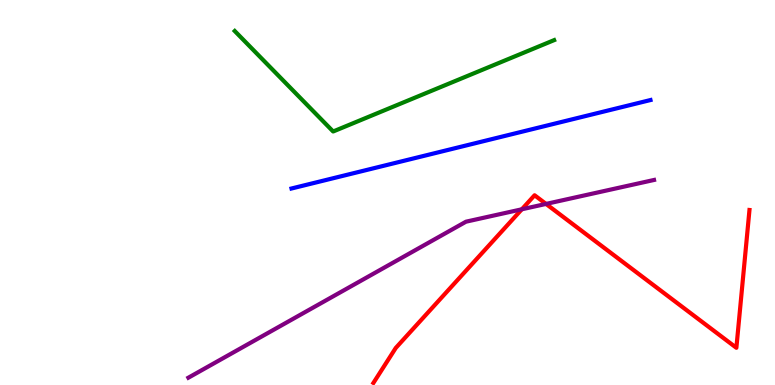[{'lines': ['blue', 'red'], 'intersections': []}, {'lines': ['green', 'red'], 'intersections': []}, {'lines': ['purple', 'red'], 'intersections': [{'x': 6.73, 'y': 4.56}, {'x': 7.05, 'y': 4.7}]}, {'lines': ['blue', 'green'], 'intersections': []}, {'lines': ['blue', 'purple'], 'intersections': []}, {'lines': ['green', 'purple'], 'intersections': []}]